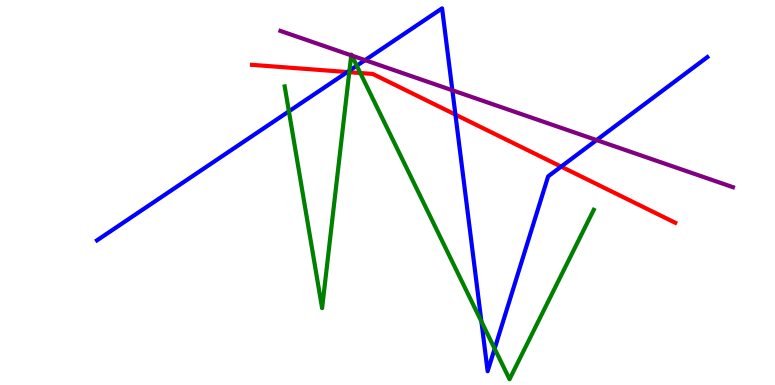[{'lines': ['blue', 'red'], 'intersections': [{'x': 4.48, 'y': 8.13}, {'x': 5.88, 'y': 7.02}, {'x': 7.24, 'y': 5.67}]}, {'lines': ['green', 'red'], 'intersections': [{'x': 4.51, 'y': 8.12}, {'x': 4.65, 'y': 8.1}]}, {'lines': ['purple', 'red'], 'intersections': []}, {'lines': ['blue', 'green'], 'intersections': [{'x': 3.73, 'y': 7.11}, {'x': 4.51, 'y': 8.17}, {'x': 4.6, 'y': 8.29}, {'x': 6.21, 'y': 1.65}, {'x': 6.38, 'y': 0.944}]}, {'lines': ['blue', 'purple'], 'intersections': [{'x': 4.71, 'y': 8.44}, {'x': 5.84, 'y': 7.65}, {'x': 7.7, 'y': 6.36}]}, {'lines': ['green', 'purple'], 'intersections': [{'x': 4.53, 'y': 8.56}, {'x': 4.54, 'y': 8.56}]}]